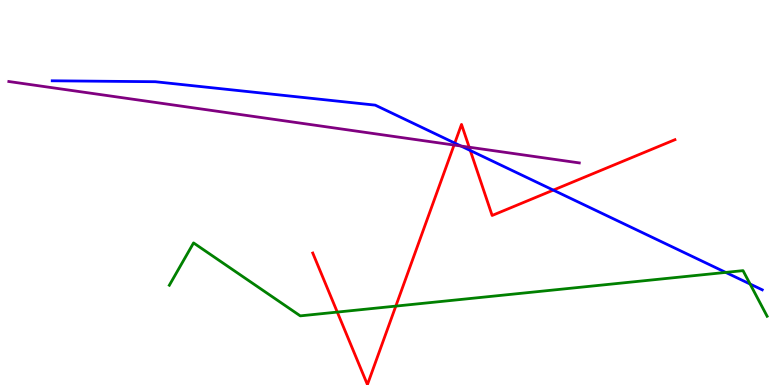[{'lines': ['blue', 'red'], 'intersections': [{'x': 5.87, 'y': 6.28}, {'x': 6.07, 'y': 6.09}, {'x': 7.14, 'y': 5.06}]}, {'lines': ['green', 'red'], 'intersections': [{'x': 4.35, 'y': 1.89}, {'x': 5.11, 'y': 2.05}]}, {'lines': ['purple', 'red'], 'intersections': [{'x': 5.86, 'y': 6.23}, {'x': 6.05, 'y': 6.18}]}, {'lines': ['blue', 'green'], 'intersections': [{'x': 9.36, 'y': 2.92}, {'x': 9.68, 'y': 2.62}]}, {'lines': ['blue', 'purple'], 'intersections': [{'x': 5.95, 'y': 6.21}]}, {'lines': ['green', 'purple'], 'intersections': []}]